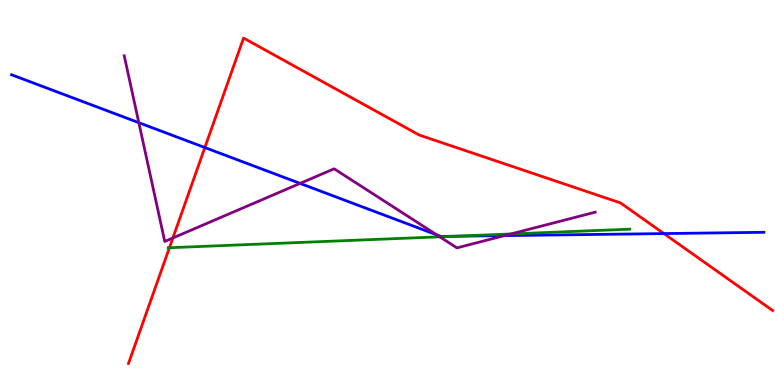[{'lines': ['blue', 'red'], 'intersections': [{'x': 2.64, 'y': 6.17}, {'x': 8.57, 'y': 3.93}]}, {'lines': ['green', 'red'], 'intersections': [{'x': 2.19, 'y': 3.57}]}, {'lines': ['purple', 'red'], 'intersections': [{'x': 2.23, 'y': 3.82}]}, {'lines': ['blue', 'green'], 'intersections': [{'x': 5.85, 'y': 3.86}]}, {'lines': ['blue', 'purple'], 'intersections': [{'x': 1.79, 'y': 6.81}, {'x': 3.87, 'y': 5.24}, {'x': 5.64, 'y': 3.9}, {'x': 6.51, 'y': 3.88}]}, {'lines': ['green', 'purple'], 'intersections': [{'x': 5.67, 'y': 3.85}, {'x': 6.59, 'y': 3.92}]}]